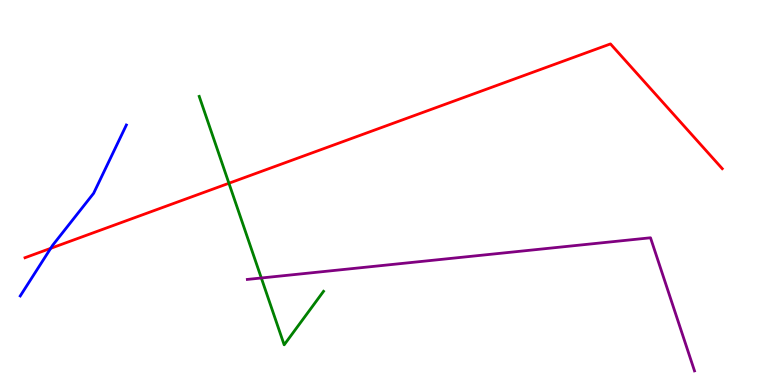[{'lines': ['blue', 'red'], 'intersections': [{'x': 0.654, 'y': 3.55}]}, {'lines': ['green', 'red'], 'intersections': [{'x': 2.95, 'y': 5.24}]}, {'lines': ['purple', 'red'], 'intersections': []}, {'lines': ['blue', 'green'], 'intersections': []}, {'lines': ['blue', 'purple'], 'intersections': []}, {'lines': ['green', 'purple'], 'intersections': [{'x': 3.37, 'y': 2.78}]}]